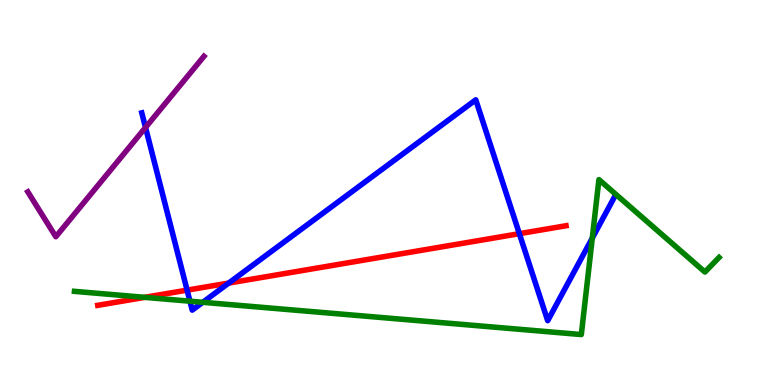[{'lines': ['blue', 'red'], 'intersections': [{'x': 2.41, 'y': 2.46}, {'x': 2.95, 'y': 2.65}, {'x': 6.7, 'y': 3.93}]}, {'lines': ['green', 'red'], 'intersections': [{'x': 1.87, 'y': 2.28}]}, {'lines': ['purple', 'red'], 'intersections': []}, {'lines': ['blue', 'green'], 'intersections': [{'x': 2.45, 'y': 2.18}, {'x': 2.62, 'y': 2.15}, {'x': 7.64, 'y': 3.82}]}, {'lines': ['blue', 'purple'], 'intersections': [{'x': 1.88, 'y': 6.69}]}, {'lines': ['green', 'purple'], 'intersections': []}]